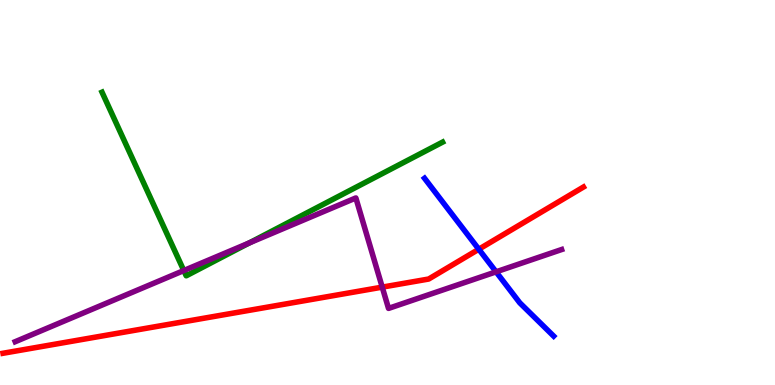[{'lines': ['blue', 'red'], 'intersections': [{'x': 6.18, 'y': 3.53}]}, {'lines': ['green', 'red'], 'intersections': []}, {'lines': ['purple', 'red'], 'intersections': [{'x': 4.93, 'y': 2.54}]}, {'lines': ['blue', 'green'], 'intersections': []}, {'lines': ['blue', 'purple'], 'intersections': [{'x': 6.4, 'y': 2.94}]}, {'lines': ['green', 'purple'], 'intersections': [{'x': 2.37, 'y': 2.97}, {'x': 3.22, 'y': 3.69}]}]